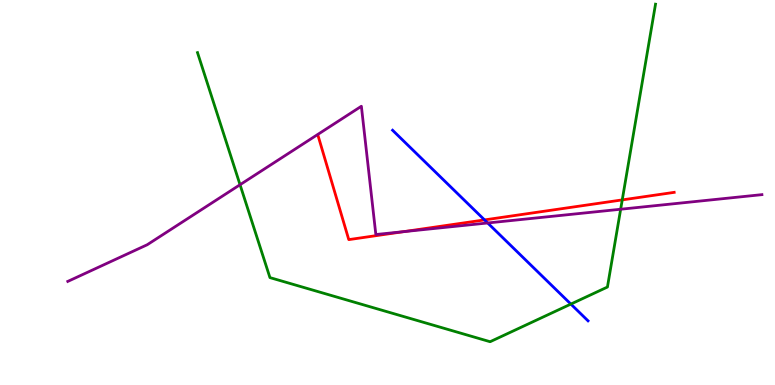[{'lines': ['blue', 'red'], 'intersections': [{'x': 6.25, 'y': 4.29}]}, {'lines': ['green', 'red'], 'intersections': [{'x': 8.03, 'y': 4.81}]}, {'lines': ['purple', 'red'], 'intersections': [{'x': 5.21, 'y': 3.98}]}, {'lines': ['blue', 'green'], 'intersections': [{'x': 7.37, 'y': 2.1}]}, {'lines': ['blue', 'purple'], 'intersections': [{'x': 6.29, 'y': 4.21}]}, {'lines': ['green', 'purple'], 'intersections': [{'x': 3.1, 'y': 5.2}, {'x': 8.01, 'y': 4.57}]}]